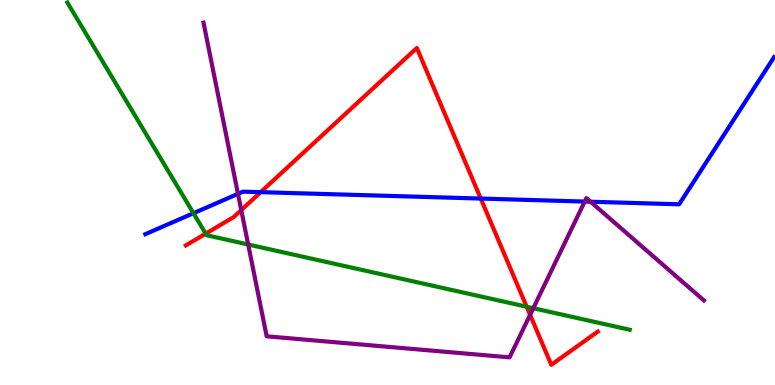[{'lines': ['blue', 'red'], 'intersections': [{'x': 3.36, 'y': 5.01}, {'x': 6.2, 'y': 4.84}]}, {'lines': ['green', 'red'], 'intersections': [{'x': 2.65, 'y': 3.93}, {'x': 6.8, 'y': 2.03}]}, {'lines': ['purple', 'red'], 'intersections': [{'x': 3.11, 'y': 4.54}, {'x': 6.84, 'y': 1.82}]}, {'lines': ['blue', 'green'], 'intersections': [{'x': 2.5, 'y': 4.46}]}, {'lines': ['blue', 'purple'], 'intersections': [{'x': 3.07, 'y': 4.97}, {'x': 7.54, 'y': 4.76}, {'x': 7.62, 'y': 4.76}]}, {'lines': ['green', 'purple'], 'intersections': [{'x': 3.2, 'y': 3.65}, {'x': 6.88, 'y': 1.99}]}]